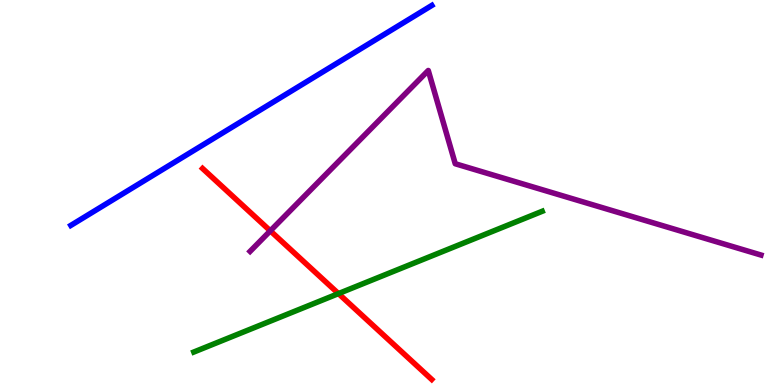[{'lines': ['blue', 'red'], 'intersections': []}, {'lines': ['green', 'red'], 'intersections': [{'x': 4.37, 'y': 2.37}]}, {'lines': ['purple', 'red'], 'intersections': [{'x': 3.49, 'y': 4.0}]}, {'lines': ['blue', 'green'], 'intersections': []}, {'lines': ['blue', 'purple'], 'intersections': []}, {'lines': ['green', 'purple'], 'intersections': []}]